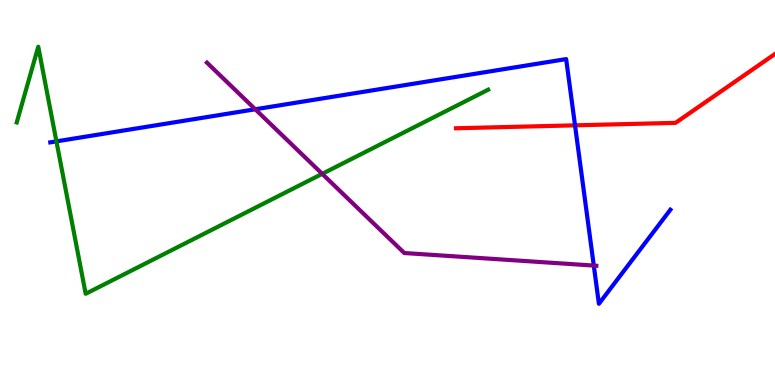[{'lines': ['blue', 'red'], 'intersections': [{'x': 7.42, 'y': 6.74}]}, {'lines': ['green', 'red'], 'intersections': []}, {'lines': ['purple', 'red'], 'intersections': []}, {'lines': ['blue', 'green'], 'intersections': [{'x': 0.728, 'y': 6.33}]}, {'lines': ['blue', 'purple'], 'intersections': [{'x': 3.29, 'y': 7.16}, {'x': 7.66, 'y': 3.1}]}, {'lines': ['green', 'purple'], 'intersections': [{'x': 4.16, 'y': 5.48}]}]